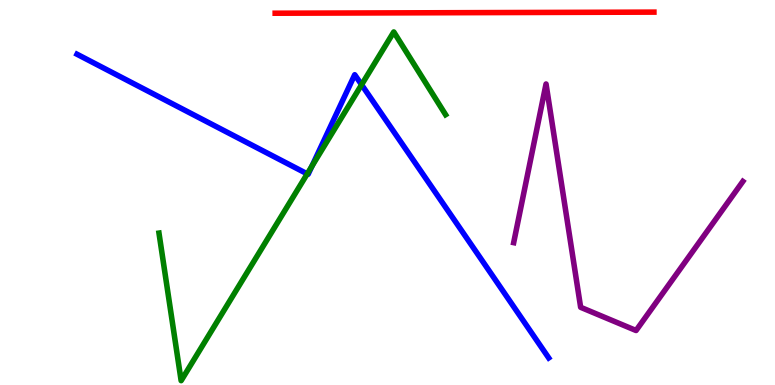[{'lines': ['blue', 'red'], 'intersections': []}, {'lines': ['green', 'red'], 'intersections': []}, {'lines': ['purple', 'red'], 'intersections': []}, {'lines': ['blue', 'green'], 'intersections': [{'x': 3.96, 'y': 5.48}, {'x': 4.03, 'y': 5.68}, {'x': 4.67, 'y': 7.8}]}, {'lines': ['blue', 'purple'], 'intersections': []}, {'lines': ['green', 'purple'], 'intersections': []}]